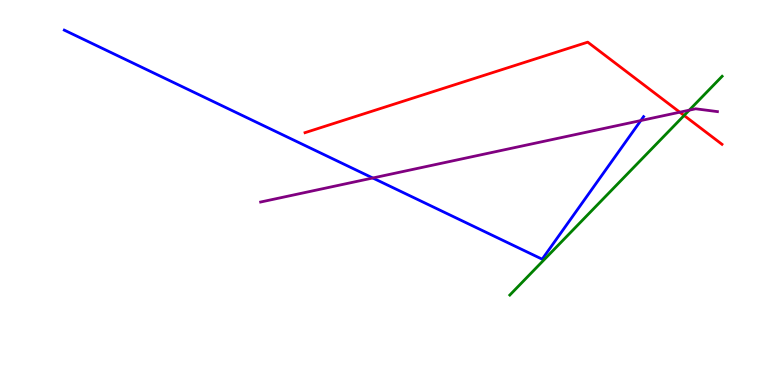[{'lines': ['blue', 'red'], 'intersections': []}, {'lines': ['green', 'red'], 'intersections': [{'x': 8.83, 'y': 7.0}]}, {'lines': ['purple', 'red'], 'intersections': [{'x': 8.77, 'y': 7.09}]}, {'lines': ['blue', 'green'], 'intersections': []}, {'lines': ['blue', 'purple'], 'intersections': [{'x': 4.81, 'y': 5.38}, {'x': 8.27, 'y': 6.87}]}, {'lines': ['green', 'purple'], 'intersections': [{'x': 8.89, 'y': 7.14}]}]